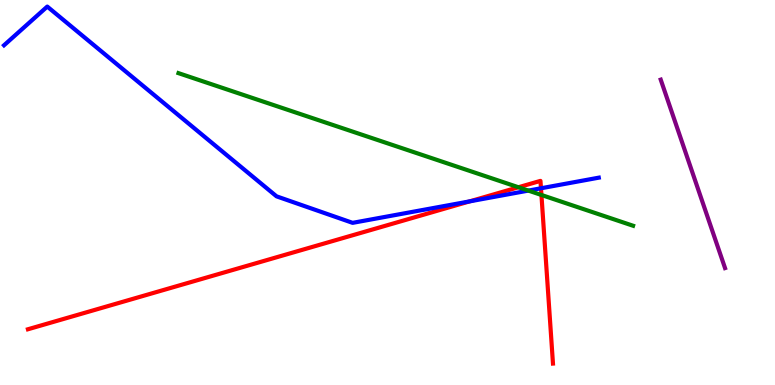[{'lines': ['blue', 'red'], 'intersections': [{'x': 6.06, 'y': 4.77}, {'x': 6.98, 'y': 5.11}]}, {'lines': ['green', 'red'], 'intersections': [{'x': 6.69, 'y': 5.14}, {'x': 6.99, 'y': 4.94}]}, {'lines': ['purple', 'red'], 'intersections': []}, {'lines': ['blue', 'green'], 'intersections': [{'x': 6.82, 'y': 5.05}]}, {'lines': ['blue', 'purple'], 'intersections': []}, {'lines': ['green', 'purple'], 'intersections': []}]